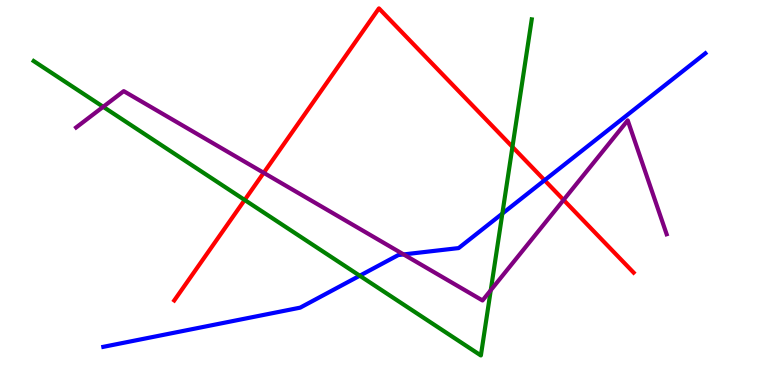[{'lines': ['blue', 'red'], 'intersections': [{'x': 7.03, 'y': 5.32}]}, {'lines': ['green', 'red'], 'intersections': [{'x': 3.16, 'y': 4.81}, {'x': 6.61, 'y': 6.18}]}, {'lines': ['purple', 'red'], 'intersections': [{'x': 3.4, 'y': 5.51}, {'x': 7.27, 'y': 4.81}]}, {'lines': ['blue', 'green'], 'intersections': [{'x': 4.64, 'y': 2.84}, {'x': 6.48, 'y': 4.45}]}, {'lines': ['blue', 'purple'], 'intersections': [{'x': 5.21, 'y': 3.39}]}, {'lines': ['green', 'purple'], 'intersections': [{'x': 1.33, 'y': 7.23}, {'x': 6.33, 'y': 2.46}]}]